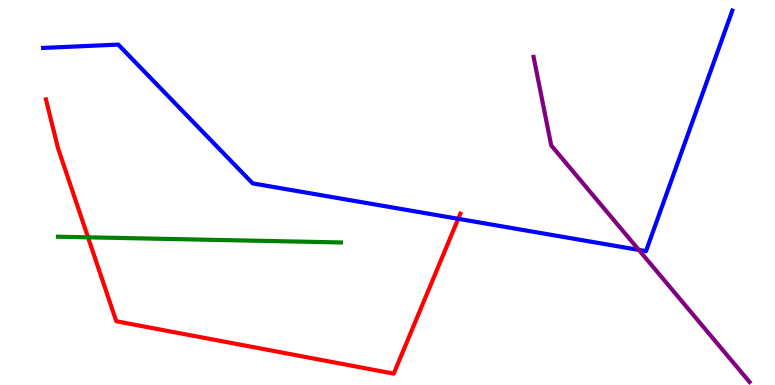[{'lines': ['blue', 'red'], 'intersections': [{'x': 5.91, 'y': 4.32}]}, {'lines': ['green', 'red'], 'intersections': [{'x': 1.14, 'y': 3.84}]}, {'lines': ['purple', 'red'], 'intersections': []}, {'lines': ['blue', 'green'], 'intersections': []}, {'lines': ['blue', 'purple'], 'intersections': [{'x': 8.24, 'y': 3.51}]}, {'lines': ['green', 'purple'], 'intersections': []}]